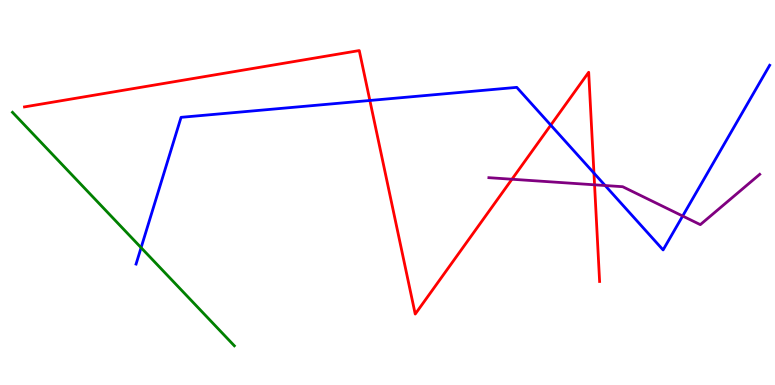[{'lines': ['blue', 'red'], 'intersections': [{'x': 4.77, 'y': 7.39}, {'x': 7.11, 'y': 6.75}, {'x': 7.66, 'y': 5.5}]}, {'lines': ['green', 'red'], 'intersections': []}, {'lines': ['purple', 'red'], 'intersections': [{'x': 6.61, 'y': 5.34}, {'x': 7.67, 'y': 5.2}]}, {'lines': ['blue', 'green'], 'intersections': [{'x': 1.82, 'y': 3.57}]}, {'lines': ['blue', 'purple'], 'intersections': [{'x': 7.81, 'y': 5.18}, {'x': 8.81, 'y': 4.39}]}, {'lines': ['green', 'purple'], 'intersections': []}]